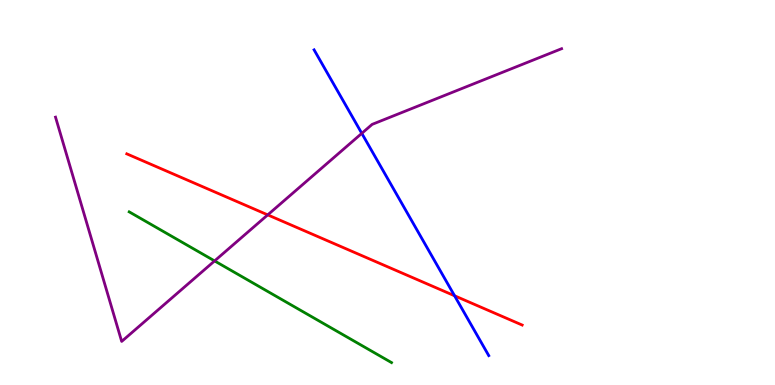[{'lines': ['blue', 'red'], 'intersections': [{'x': 5.87, 'y': 2.32}]}, {'lines': ['green', 'red'], 'intersections': []}, {'lines': ['purple', 'red'], 'intersections': [{'x': 3.45, 'y': 4.42}]}, {'lines': ['blue', 'green'], 'intersections': []}, {'lines': ['blue', 'purple'], 'intersections': [{'x': 4.67, 'y': 6.54}]}, {'lines': ['green', 'purple'], 'intersections': [{'x': 2.77, 'y': 3.22}]}]